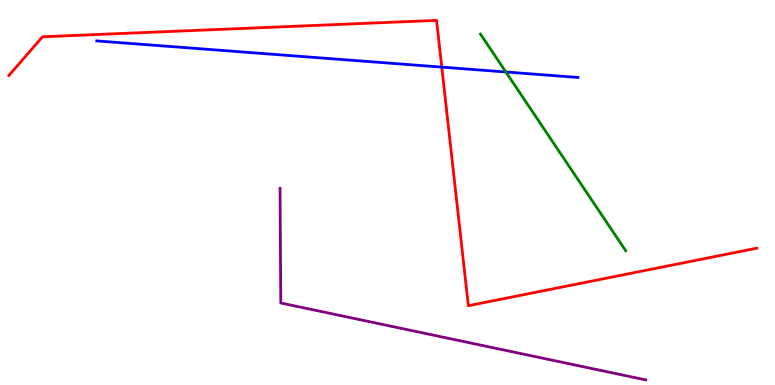[{'lines': ['blue', 'red'], 'intersections': [{'x': 5.7, 'y': 8.26}]}, {'lines': ['green', 'red'], 'intersections': []}, {'lines': ['purple', 'red'], 'intersections': []}, {'lines': ['blue', 'green'], 'intersections': [{'x': 6.53, 'y': 8.13}]}, {'lines': ['blue', 'purple'], 'intersections': []}, {'lines': ['green', 'purple'], 'intersections': []}]